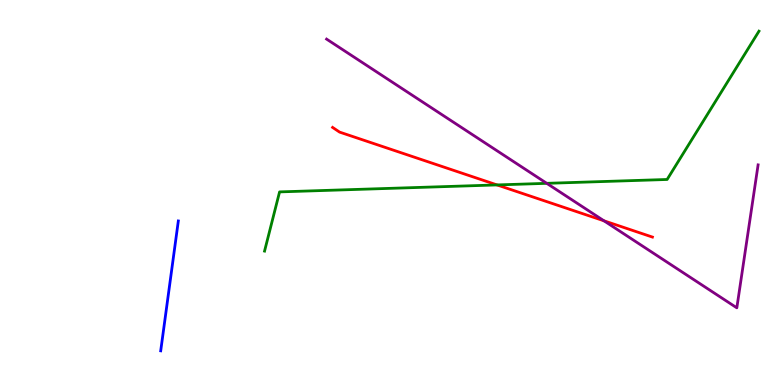[{'lines': ['blue', 'red'], 'intersections': []}, {'lines': ['green', 'red'], 'intersections': [{'x': 6.41, 'y': 5.2}]}, {'lines': ['purple', 'red'], 'intersections': [{'x': 7.79, 'y': 4.26}]}, {'lines': ['blue', 'green'], 'intersections': []}, {'lines': ['blue', 'purple'], 'intersections': []}, {'lines': ['green', 'purple'], 'intersections': [{'x': 7.05, 'y': 5.24}]}]